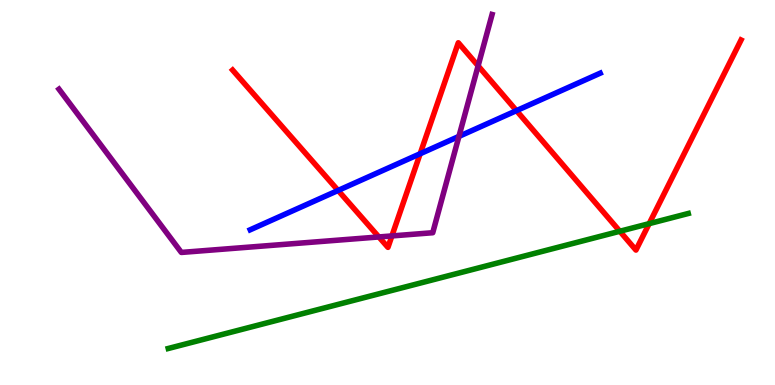[{'lines': ['blue', 'red'], 'intersections': [{'x': 4.36, 'y': 5.05}, {'x': 5.42, 'y': 6.01}, {'x': 6.66, 'y': 7.13}]}, {'lines': ['green', 'red'], 'intersections': [{'x': 8.0, 'y': 3.99}, {'x': 8.38, 'y': 4.19}]}, {'lines': ['purple', 'red'], 'intersections': [{'x': 4.89, 'y': 3.85}, {'x': 5.06, 'y': 3.87}, {'x': 6.17, 'y': 8.29}]}, {'lines': ['blue', 'green'], 'intersections': []}, {'lines': ['blue', 'purple'], 'intersections': [{'x': 5.92, 'y': 6.46}]}, {'lines': ['green', 'purple'], 'intersections': []}]